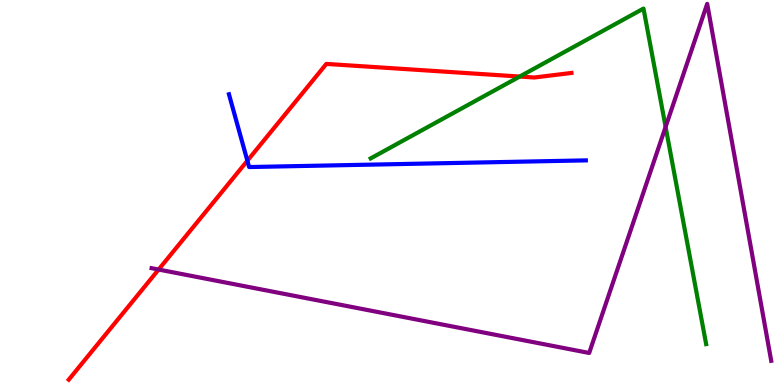[{'lines': ['blue', 'red'], 'intersections': [{'x': 3.19, 'y': 5.83}]}, {'lines': ['green', 'red'], 'intersections': [{'x': 6.71, 'y': 8.01}]}, {'lines': ['purple', 'red'], 'intersections': [{'x': 2.05, 'y': 3.0}]}, {'lines': ['blue', 'green'], 'intersections': []}, {'lines': ['blue', 'purple'], 'intersections': []}, {'lines': ['green', 'purple'], 'intersections': [{'x': 8.59, 'y': 6.7}]}]